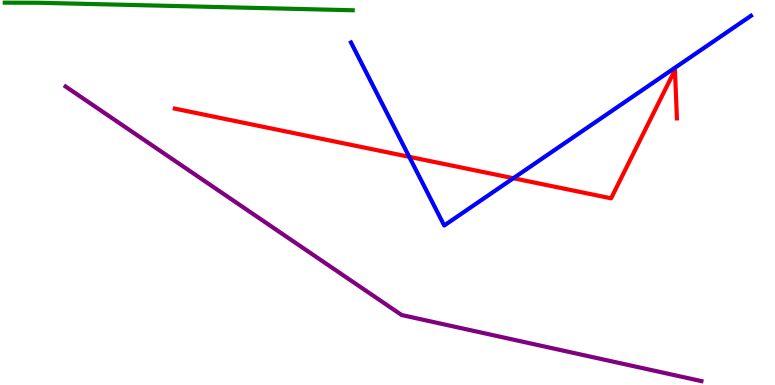[{'lines': ['blue', 'red'], 'intersections': [{'x': 5.28, 'y': 5.93}, {'x': 6.62, 'y': 5.37}]}, {'lines': ['green', 'red'], 'intersections': []}, {'lines': ['purple', 'red'], 'intersections': []}, {'lines': ['blue', 'green'], 'intersections': []}, {'lines': ['blue', 'purple'], 'intersections': []}, {'lines': ['green', 'purple'], 'intersections': []}]